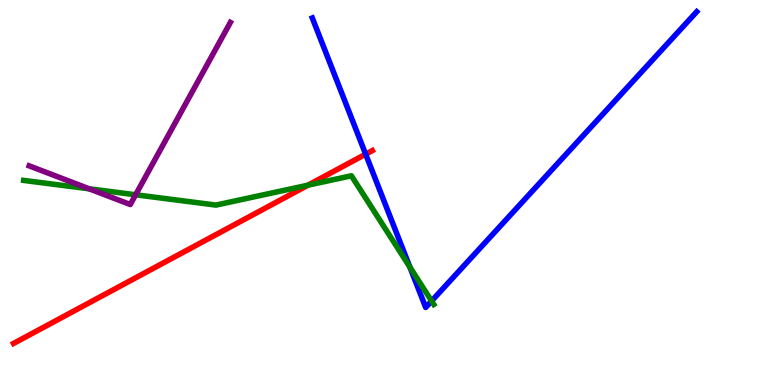[{'lines': ['blue', 'red'], 'intersections': [{'x': 4.72, 'y': 6.0}]}, {'lines': ['green', 'red'], 'intersections': [{'x': 3.97, 'y': 5.19}]}, {'lines': ['purple', 'red'], 'intersections': []}, {'lines': ['blue', 'green'], 'intersections': [{'x': 5.29, 'y': 3.06}, {'x': 5.57, 'y': 2.18}]}, {'lines': ['blue', 'purple'], 'intersections': []}, {'lines': ['green', 'purple'], 'intersections': [{'x': 1.15, 'y': 5.1}, {'x': 1.75, 'y': 4.94}]}]